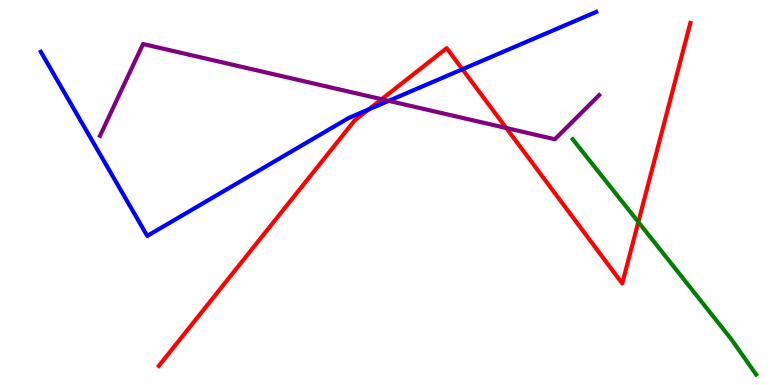[{'lines': ['blue', 'red'], 'intersections': [{'x': 4.76, 'y': 7.16}, {'x': 5.97, 'y': 8.2}]}, {'lines': ['green', 'red'], 'intersections': [{'x': 8.24, 'y': 4.23}]}, {'lines': ['purple', 'red'], 'intersections': [{'x': 4.92, 'y': 7.42}, {'x': 6.53, 'y': 6.67}]}, {'lines': ['blue', 'green'], 'intersections': []}, {'lines': ['blue', 'purple'], 'intersections': [{'x': 5.02, 'y': 7.38}]}, {'lines': ['green', 'purple'], 'intersections': []}]